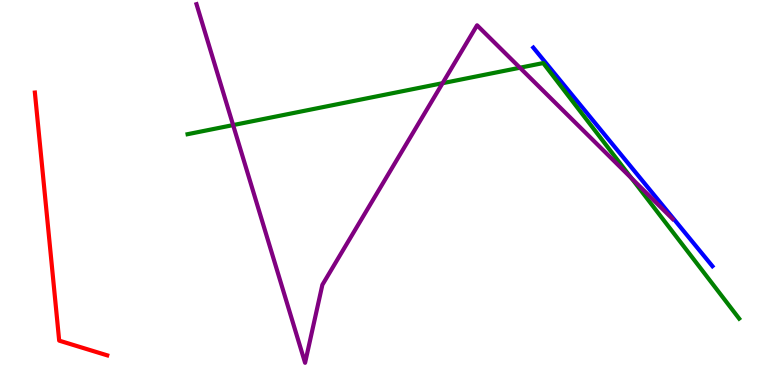[{'lines': ['blue', 'red'], 'intersections': []}, {'lines': ['green', 'red'], 'intersections': []}, {'lines': ['purple', 'red'], 'intersections': []}, {'lines': ['blue', 'green'], 'intersections': []}, {'lines': ['blue', 'purple'], 'intersections': []}, {'lines': ['green', 'purple'], 'intersections': [{'x': 3.01, 'y': 6.75}, {'x': 5.71, 'y': 7.84}, {'x': 6.71, 'y': 8.24}, {'x': 8.15, 'y': 5.37}]}]